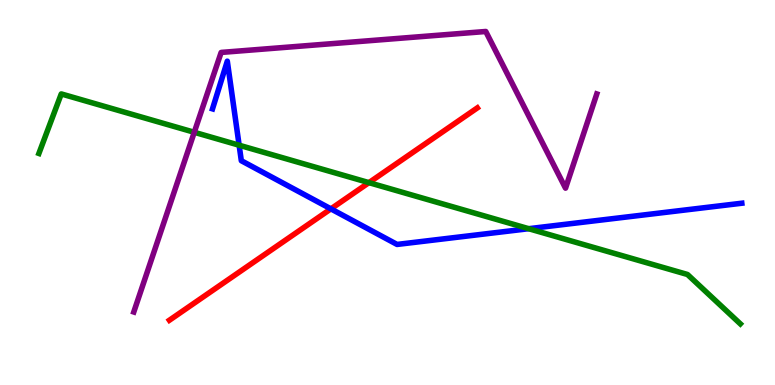[{'lines': ['blue', 'red'], 'intersections': [{'x': 4.27, 'y': 4.57}]}, {'lines': ['green', 'red'], 'intersections': [{'x': 4.76, 'y': 5.26}]}, {'lines': ['purple', 'red'], 'intersections': []}, {'lines': ['blue', 'green'], 'intersections': [{'x': 3.09, 'y': 6.23}, {'x': 6.82, 'y': 4.06}]}, {'lines': ['blue', 'purple'], 'intersections': []}, {'lines': ['green', 'purple'], 'intersections': [{'x': 2.51, 'y': 6.56}]}]